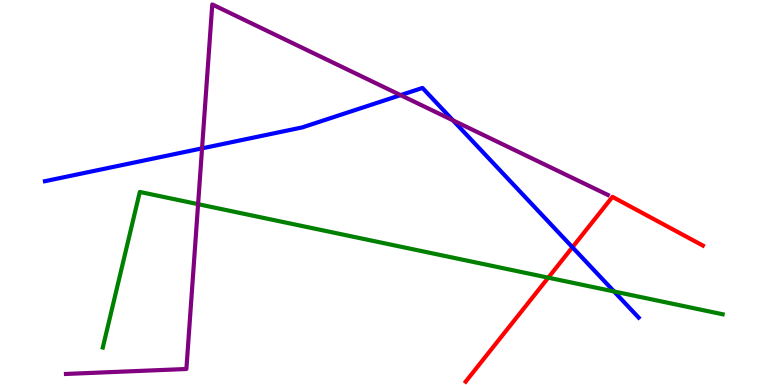[{'lines': ['blue', 'red'], 'intersections': [{'x': 7.39, 'y': 3.58}]}, {'lines': ['green', 'red'], 'intersections': [{'x': 7.07, 'y': 2.79}]}, {'lines': ['purple', 'red'], 'intersections': []}, {'lines': ['blue', 'green'], 'intersections': [{'x': 7.92, 'y': 2.43}]}, {'lines': ['blue', 'purple'], 'intersections': [{'x': 2.61, 'y': 6.15}, {'x': 5.17, 'y': 7.53}, {'x': 5.84, 'y': 6.87}]}, {'lines': ['green', 'purple'], 'intersections': [{'x': 2.56, 'y': 4.7}]}]